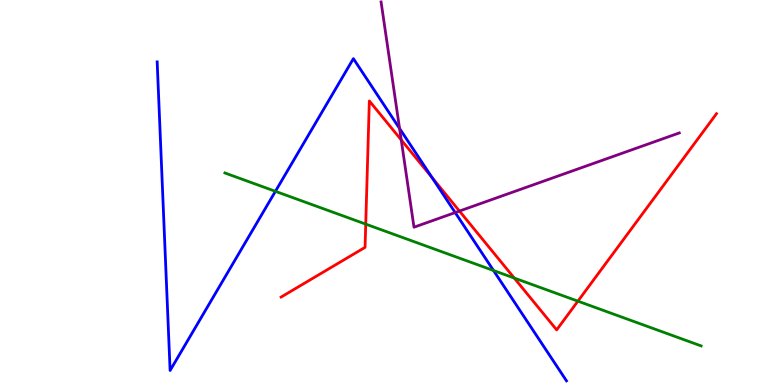[{'lines': ['blue', 'red'], 'intersections': [{'x': 5.58, 'y': 5.39}]}, {'lines': ['green', 'red'], 'intersections': [{'x': 4.72, 'y': 4.18}, {'x': 6.64, 'y': 2.78}, {'x': 7.46, 'y': 2.18}]}, {'lines': ['purple', 'red'], 'intersections': [{'x': 5.18, 'y': 6.37}, {'x': 5.93, 'y': 4.52}]}, {'lines': ['blue', 'green'], 'intersections': [{'x': 3.55, 'y': 5.03}, {'x': 6.37, 'y': 2.97}]}, {'lines': ['blue', 'purple'], 'intersections': [{'x': 5.16, 'y': 6.66}, {'x': 5.87, 'y': 4.48}]}, {'lines': ['green', 'purple'], 'intersections': []}]